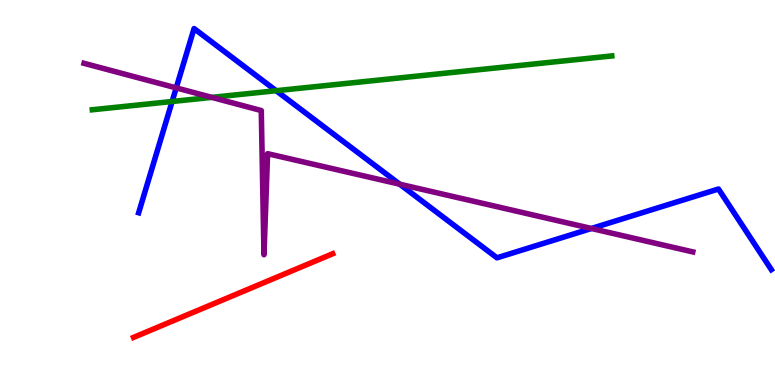[{'lines': ['blue', 'red'], 'intersections': []}, {'lines': ['green', 'red'], 'intersections': []}, {'lines': ['purple', 'red'], 'intersections': []}, {'lines': ['blue', 'green'], 'intersections': [{'x': 2.22, 'y': 7.36}, {'x': 3.56, 'y': 7.64}]}, {'lines': ['blue', 'purple'], 'intersections': [{'x': 2.27, 'y': 7.72}, {'x': 5.16, 'y': 5.22}, {'x': 7.63, 'y': 4.07}]}, {'lines': ['green', 'purple'], 'intersections': [{'x': 2.73, 'y': 7.47}]}]